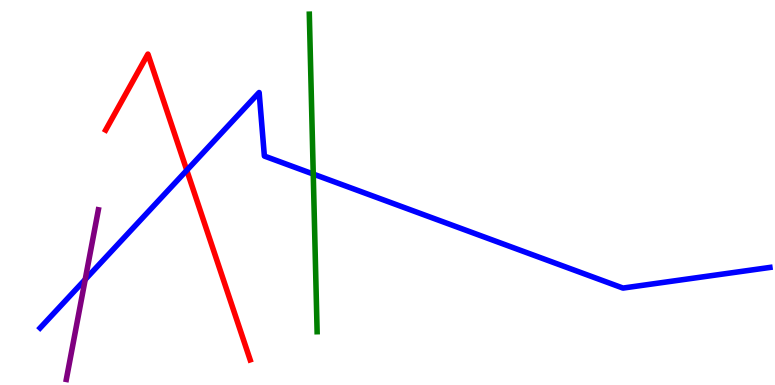[{'lines': ['blue', 'red'], 'intersections': [{'x': 2.41, 'y': 5.58}]}, {'lines': ['green', 'red'], 'intersections': []}, {'lines': ['purple', 'red'], 'intersections': []}, {'lines': ['blue', 'green'], 'intersections': [{'x': 4.04, 'y': 5.48}]}, {'lines': ['blue', 'purple'], 'intersections': [{'x': 1.1, 'y': 2.74}]}, {'lines': ['green', 'purple'], 'intersections': []}]